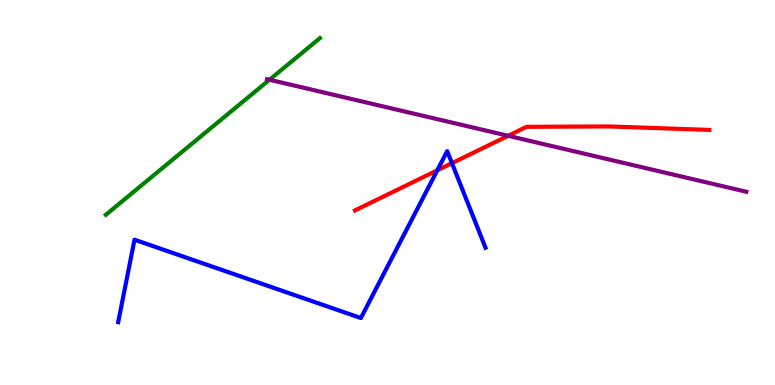[{'lines': ['blue', 'red'], 'intersections': [{'x': 5.64, 'y': 5.58}, {'x': 5.83, 'y': 5.76}]}, {'lines': ['green', 'red'], 'intersections': []}, {'lines': ['purple', 'red'], 'intersections': [{'x': 6.56, 'y': 6.47}]}, {'lines': ['blue', 'green'], 'intersections': []}, {'lines': ['blue', 'purple'], 'intersections': []}, {'lines': ['green', 'purple'], 'intersections': [{'x': 3.48, 'y': 7.93}]}]